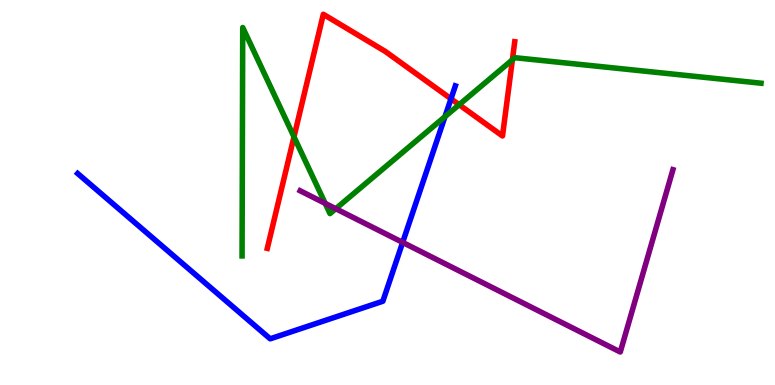[{'lines': ['blue', 'red'], 'intersections': [{'x': 5.82, 'y': 7.43}]}, {'lines': ['green', 'red'], 'intersections': [{'x': 3.79, 'y': 6.45}, {'x': 5.92, 'y': 7.28}, {'x': 6.61, 'y': 8.45}]}, {'lines': ['purple', 'red'], 'intersections': []}, {'lines': ['blue', 'green'], 'intersections': [{'x': 5.74, 'y': 6.97}]}, {'lines': ['blue', 'purple'], 'intersections': [{'x': 5.2, 'y': 3.7}]}, {'lines': ['green', 'purple'], 'intersections': [{'x': 4.2, 'y': 4.72}, {'x': 4.33, 'y': 4.58}]}]